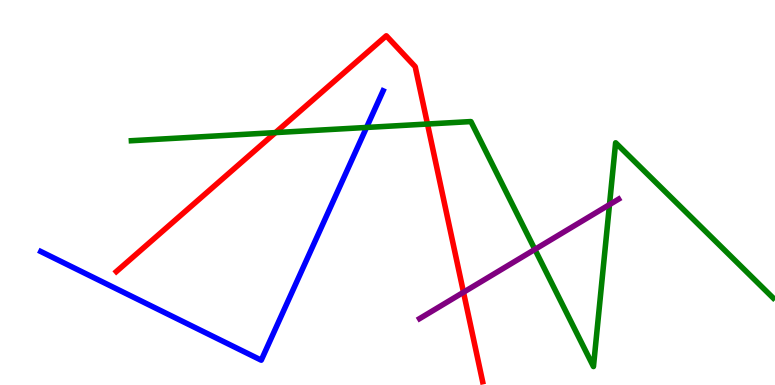[{'lines': ['blue', 'red'], 'intersections': []}, {'lines': ['green', 'red'], 'intersections': [{'x': 3.55, 'y': 6.56}, {'x': 5.52, 'y': 6.78}]}, {'lines': ['purple', 'red'], 'intersections': [{'x': 5.98, 'y': 2.41}]}, {'lines': ['blue', 'green'], 'intersections': [{'x': 4.73, 'y': 6.69}]}, {'lines': ['blue', 'purple'], 'intersections': []}, {'lines': ['green', 'purple'], 'intersections': [{'x': 6.9, 'y': 3.52}, {'x': 7.86, 'y': 4.69}]}]